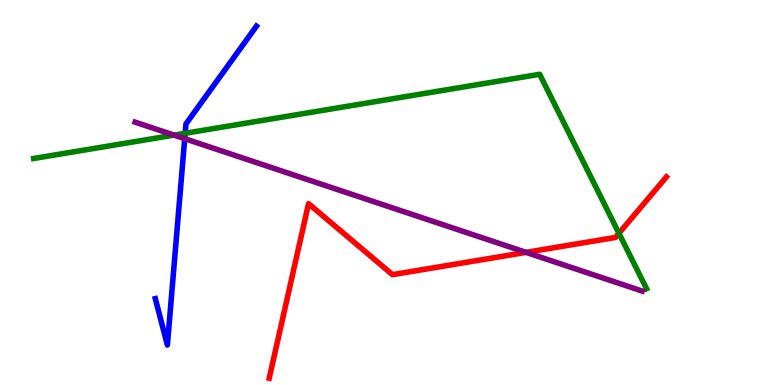[{'lines': ['blue', 'red'], 'intersections': []}, {'lines': ['green', 'red'], 'intersections': [{'x': 7.99, 'y': 3.94}]}, {'lines': ['purple', 'red'], 'intersections': [{'x': 6.79, 'y': 3.45}]}, {'lines': ['blue', 'green'], 'intersections': [{'x': 2.39, 'y': 6.54}]}, {'lines': ['blue', 'purple'], 'intersections': [{'x': 2.38, 'y': 6.4}]}, {'lines': ['green', 'purple'], 'intersections': [{'x': 2.25, 'y': 6.49}]}]